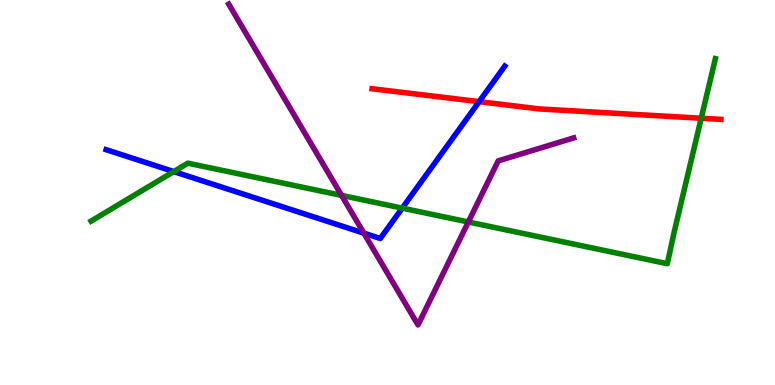[{'lines': ['blue', 'red'], 'intersections': [{'x': 6.18, 'y': 7.36}]}, {'lines': ['green', 'red'], 'intersections': [{'x': 9.05, 'y': 6.93}]}, {'lines': ['purple', 'red'], 'intersections': []}, {'lines': ['blue', 'green'], 'intersections': [{'x': 2.24, 'y': 5.54}, {'x': 5.19, 'y': 4.59}]}, {'lines': ['blue', 'purple'], 'intersections': [{'x': 4.69, 'y': 3.94}]}, {'lines': ['green', 'purple'], 'intersections': [{'x': 4.41, 'y': 4.92}, {'x': 6.04, 'y': 4.23}]}]